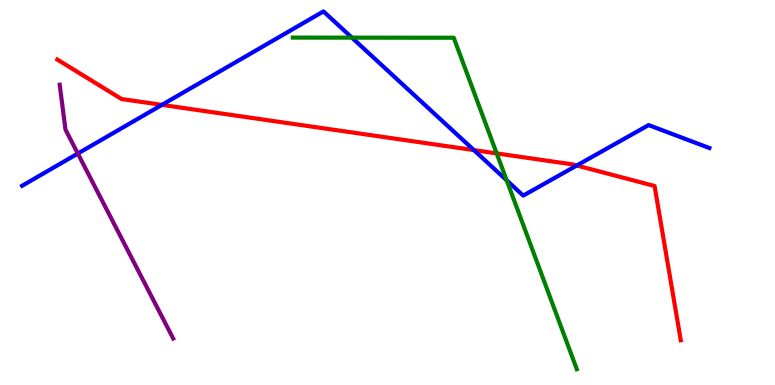[{'lines': ['blue', 'red'], 'intersections': [{'x': 2.09, 'y': 7.28}, {'x': 6.11, 'y': 6.1}, {'x': 7.44, 'y': 5.7}]}, {'lines': ['green', 'red'], 'intersections': [{'x': 6.41, 'y': 6.02}]}, {'lines': ['purple', 'red'], 'intersections': []}, {'lines': ['blue', 'green'], 'intersections': [{'x': 4.54, 'y': 9.02}, {'x': 6.54, 'y': 5.32}]}, {'lines': ['blue', 'purple'], 'intersections': [{'x': 1.0, 'y': 6.01}]}, {'lines': ['green', 'purple'], 'intersections': []}]